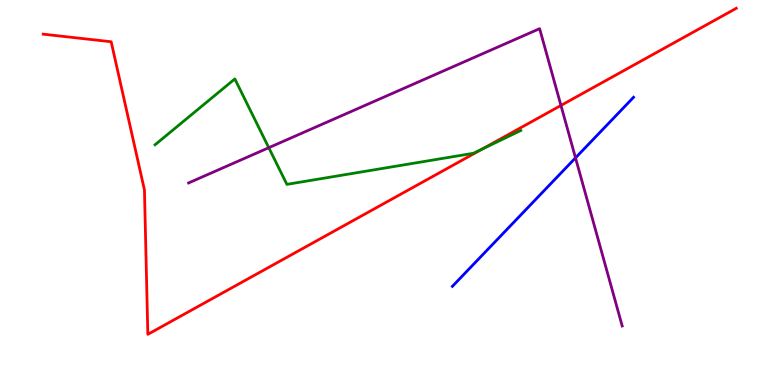[{'lines': ['blue', 'red'], 'intersections': []}, {'lines': ['green', 'red'], 'intersections': [{'x': 6.22, 'y': 6.13}]}, {'lines': ['purple', 'red'], 'intersections': [{'x': 7.24, 'y': 7.26}]}, {'lines': ['blue', 'green'], 'intersections': []}, {'lines': ['blue', 'purple'], 'intersections': [{'x': 7.43, 'y': 5.9}]}, {'lines': ['green', 'purple'], 'intersections': [{'x': 3.47, 'y': 6.16}]}]